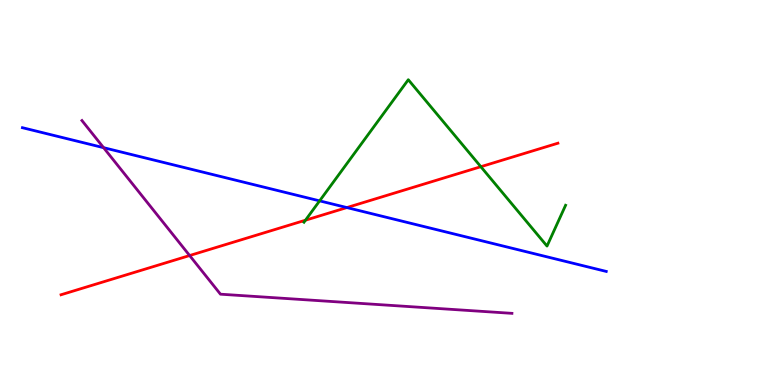[{'lines': ['blue', 'red'], 'intersections': [{'x': 4.48, 'y': 4.61}]}, {'lines': ['green', 'red'], 'intersections': [{'x': 3.94, 'y': 4.28}, {'x': 6.2, 'y': 5.67}]}, {'lines': ['purple', 'red'], 'intersections': [{'x': 2.45, 'y': 3.36}]}, {'lines': ['blue', 'green'], 'intersections': [{'x': 4.12, 'y': 4.78}]}, {'lines': ['blue', 'purple'], 'intersections': [{'x': 1.34, 'y': 6.16}]}, {'lines': ['green', 'purple'], 'intersections': []}]